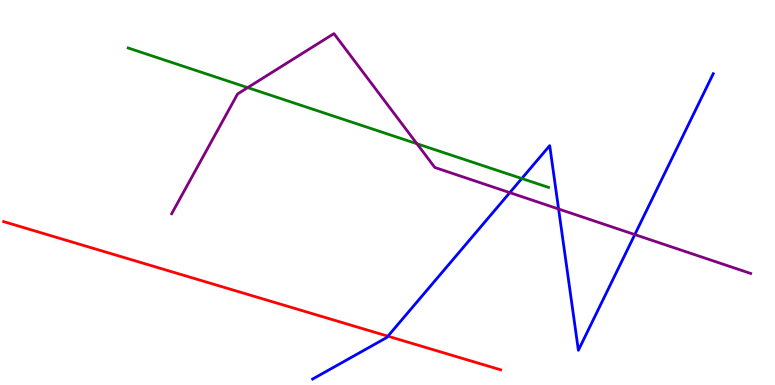[{'lines': ['blue', 'red'], 'intersections': [{'x': 5.01, 'y': 1.27}]}, {'lines': ['green', 'red'], 'intersections': []}, {'lines': ['purple', 'red'], 'intersections': []}, {'lines': ['blue', 'green'], 'intersections': [{'x': 6.73, 'y': 5.36}]}, {'lines': ['blue', 'purple'], 'intersections': [{'x': 6.58, 'y': 5.0}, {'x': 7.21, 'y': 4.57}, {'x': 8.19, 'y': 3.91}]}, {'lines': ['green', 'purple'], 'intersections': [{'x': 3.2, 'y': 7.72}, {'x': 5.38, 'y': 6.27}]}]